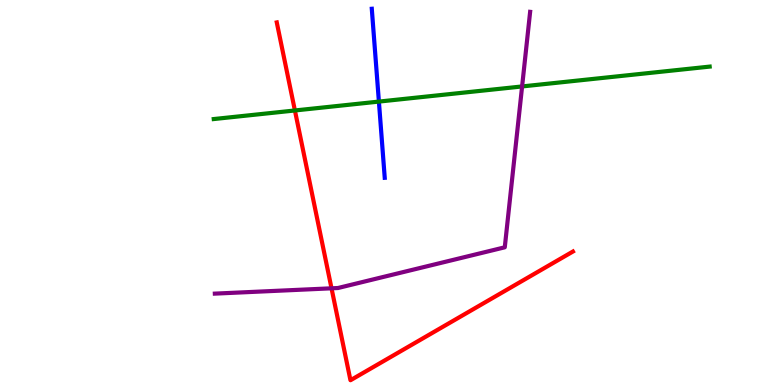[{'lines': ['blue', 'red'], 'intersections': []}, {'lines': ['green', 'red'], 'intersections': [{'x': 3.81, 'y': 7.13}]}, {'lines': ['purple', 'red'], 'intersections': [{'x': 4.28, 'y': 2.51}]}, {'lines': ['blue', 'green'], 'intersections': [{'x': 4.89, 'y': 7.36}]}, {'lines': ['blue', 'purple'], 'intersections': []}, {'lines': ['green', 'purple'], 'intersections': [{'x': 6.74, 'y': 7.75}]}]